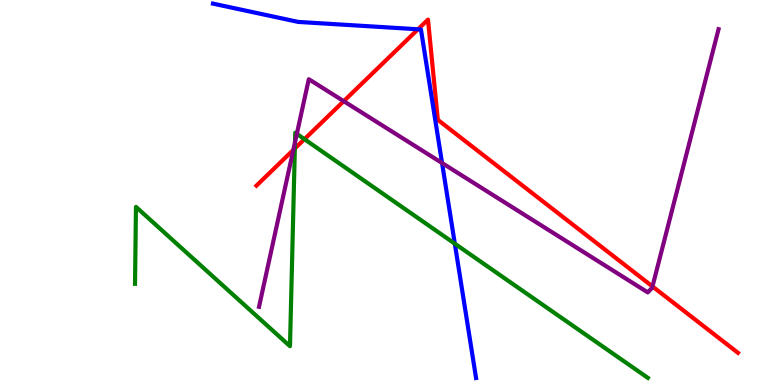[{'lines': ['blue', 'red'], 'intersections': [{'x': 5.39, 'y': 9.24}]}, {'lines': ['green', 'red'], 'intersections': [{'x': 3.8, 'y': 6.14}, {'x': 3.93, 'y': 6.39}]}, {'lines': ['purple', 'red'], 'intersections': [{'x': 3.78, 'y': 6.1}, {'x': 4.44, 'y': 7.37}, {'x': 8.42, 'y': 2.56}]}, {'lines': ['blue', 'green'], 'intersections': [{'x': 5.87, 'y': 3.67}]}, {'lines': ['blue', 'purple'], 'intersections': [{'x': 5.7, 'y': 5.77}]}, {'lines': ['green', 'purple'], 'intersections': [{'x': 3.81, 'y': 6.31}, {'x': 3.83, 'y': 6.52}]}]